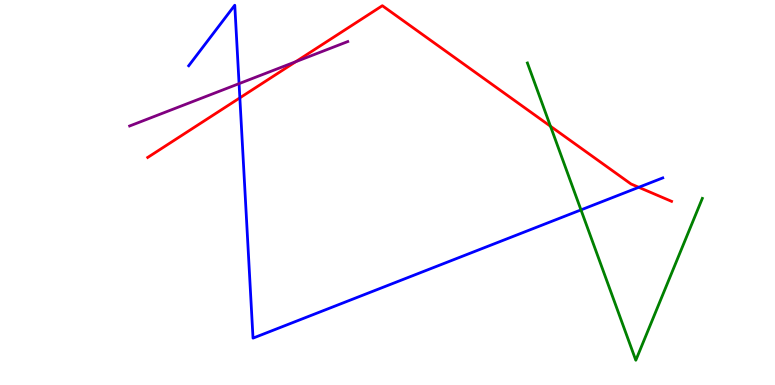[{'lines': ['blue', 'red'], 'intersections': [{'x': 3.09, 'y': 7.46}, {'x': 8.24, 'y': 5.14}]}, {'lines': ['green', 'red'], 'intersections': [{'x': 7.1, 'y': 6.72}]}, {'lines': ['purple', 'red'], 'intersections': [{'x': 3.82, 'y': 8.4}]}, {'lines': ['blue', 'green'], 'intersections': [{'x': 7.5, 'y': 4.55}]}, {'lines': ['blue', 'purple'], 'intersections': [{'x': 3.08, 'y': 7.83}]}, {'lines': ['green', 'purple'], 'intersections': []}]